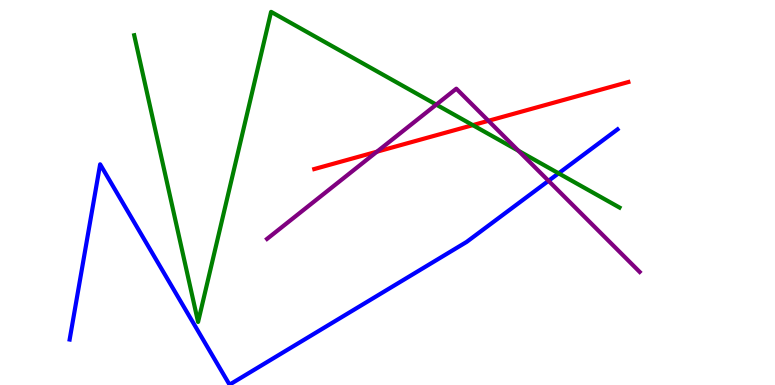[{'lines': ['blue', 'red'], 'intersections': []}, {'lines': ['green', 'red'], 'intersections': [{'x': 6.1, 'y': 6.75}]}, {'lines': ['purple', 'red'], 'intersections': [{'x': 4.86, 'y': 6.06}, {'x': 6.3, 'y': 6.86}]}, {'lines': ['blue', 'green'], 'intersections': [{'x': 7.21, 'y': 5.5}]}, {'lines': ['blue', 'purple'], 'intersections': [{'x': 7.08, 'y': 5.3}]}, {'lines': ['green', 'purple'], 'intersections': [{'x': 5.63, 'y': 7.28}, {'x': 6.69, 'y': 6.08}]}]